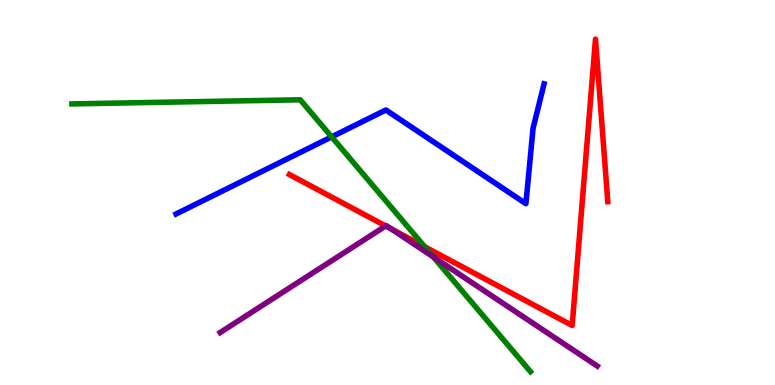[{'lines': ['blue', 'red'], 'intersections': []}, {'lines': ['green', 'red'], 'intersections': [{'x': 5.48, 'y': 3.59}]}, {'lines': ['purple', 'red'], 'intersections': [{'x': 4.98, 'y': 4.13}, {'x': 5.05, 'y': 4.06}]}, {'lines': ['blue', 'green'], 'intersections': [{'x': 4.28, 'y': 6.44}]}, {'lines': ['blue', 'purple'], 'intersections': []}, {'lines': ['green', 'purple'], 'intersections': [{'x': 5.59, 'y': 3.33}]}]